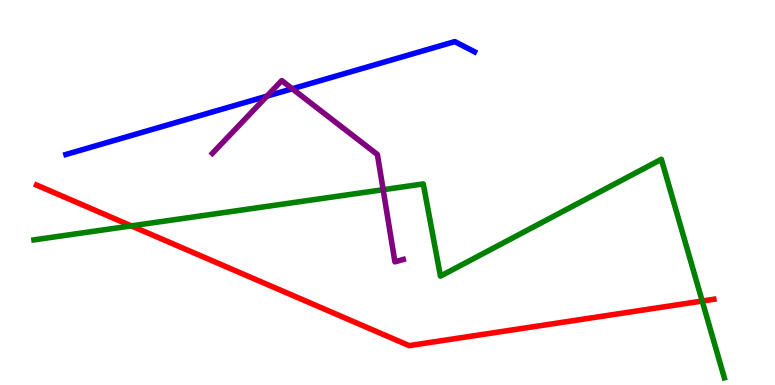[{'lines': ['blue', 'red'], 'intersections': []}, {'lines': ['green', 'red'], 'intersections': [{'x': 1.69, 'y': 4.13}, {'x': 9.06, 'y': 2.18}]}, {'lines': ['purple', 'red'], 'intersections': []}, {'lines': ['blue', 'green'], 'intersections': []}, {'lines': ['blue', 'purple'], 'intersections': [{'x': 3.44, 'y': 7.5}, {'x': 3.77, 'y': 7.69}]}, {'lines': ['green', 'purple'], 'intersections': [{'x': 4.94, 'y': 5.07}]}]